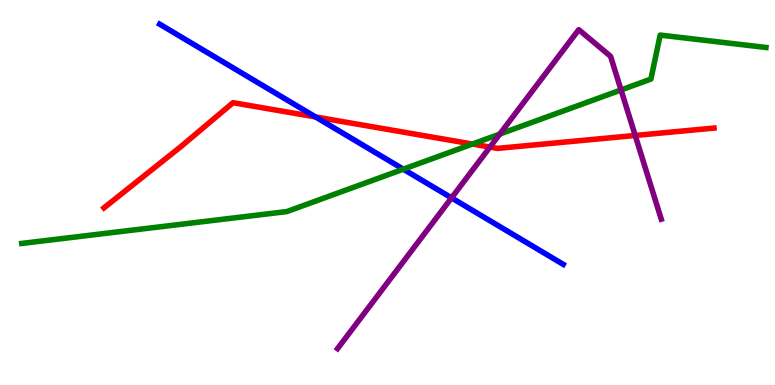[{'lines': ['blue', 'red'], 'intersections': [{'x': 4.07, 'y': 6.96}]}, {'lines': ['green', 'red'], 'intersections': [{'x': 6.1, 'y': 6.26}]}, {'lines': ['purple', 'red'], 'intersections': [{'x': 6.32, 'y': 6.18}, {'x': 8.2, 'y': 6.48}]}, {'lines': ['blue', 'green'], 'intersections': [{'x': 5.2, 'y': 5.61}]}, {'lines': ['blue', 'purple'], 'intersections': [{'x': 5.83, 'y': 4.86}]}, {'lines': ['green', 'purple'], 'intersections': [{'x': 6.45, 'y': 6.52}, {'x': 8.01, 'y': 7.66}]}]